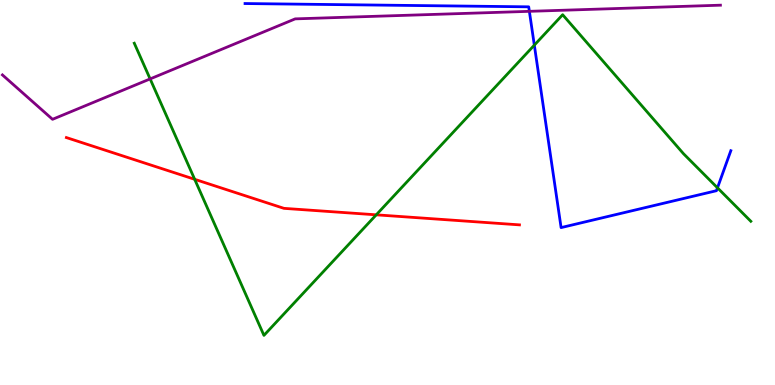[{'lines': ['blue', 'red'], 'intersections': []}, {'lines': ['green', 'red'], 'intersections': [{'x': 2.51, 'y': 5.34}, {'x': 4.85, 'y': 4.42}]}, {'lines': ['purple', 'red'], 'intersections': []}, {'lines': ['blue', 'green'], 'intersections': [{'x': 6.89, 'y': 8.83}, {'x': 9.26, 'y': 5.12}]}, {'lines': ['blue', 'purple'], 'intersections': [{'x': 6.83, 'y': 9.71}]}, {'lines': ['green', 'purple'], 'intersections': [{'x': 1.94, 'y': 7.95}]}]